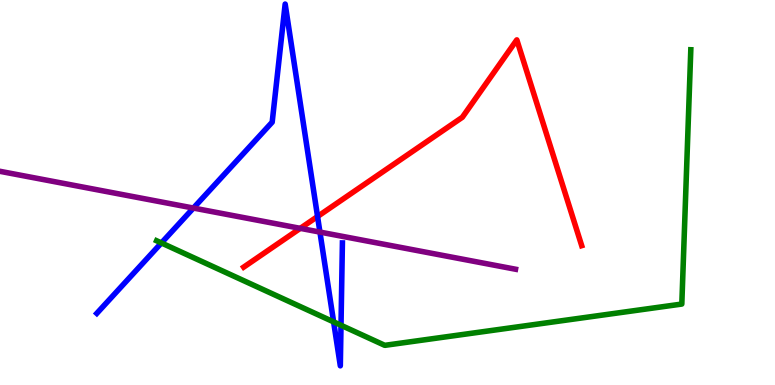[{'lines': ['blue', 'red'], 'intersections': [{'x': 4.1, 'y': 4.38}]}, {'lines': ['green', 'red'], 'intersections': []}, {'lines': ['purple', 'red'], 'intersections': [{'x': 3.87, 'y': 4.07}]}, {'lines': ['blue', 'green'], 'intersections': [{'x': 2.08, 'y': 3.69}, {'x': 4.3, 'y': 1.64}, {'x': 4.4, 'y': 1.55}]}, {'lines': ['blue', 'purple'], 'intersections': [{'x': 2.5, 'y': 4.6}, {'x': 4.13, 'y': 3.97}]}, {'lines': ['green', 'purple'], 'intersections': []}]